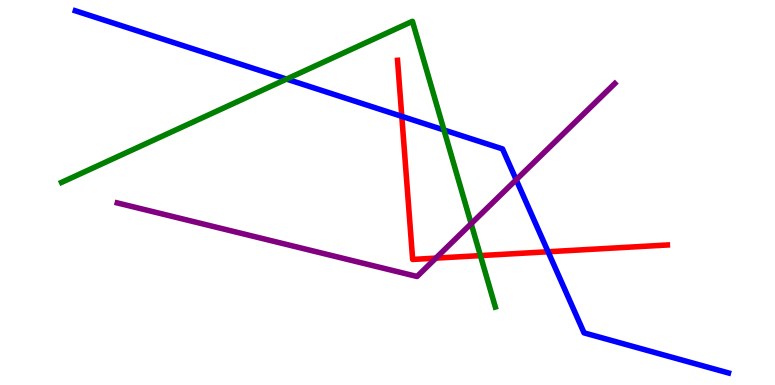[{'lines': ['blue', 'red'], 'intersections': [{'x': 5.18, 'y': 6.98}, {'x': 7.07, 'y': 3.46}]}, {'lines': ['green', 'red'], 'intersections': [{'x': 6.2, 'y': 3.36}]}, {'lines': ['purple', 'red'], 'intersections': [{'x': 5.62, 'y': 3.3}]}, {'lines': ['blue', 'green'], 'intersections': [{'x': 3.7, 'y': 7.95}, {'x': 5.73, 'y': 6.62}]}, {'lines': ['blue', 'purple'], 'intersections': [{'x': 6.66, 'y': 5.33}]}, {'lines': ['green', 'purple'], 'intersections': [{'x': 6.08, 'y': 4.19}]}]